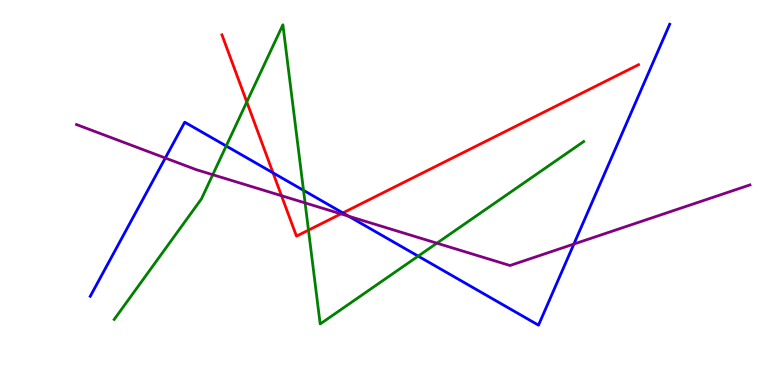[{'lines': ['blue', 'red'], 'intersections': [{'x': 3.52, 'y': 5.51}, {'x': 4.42, 'y': 4.47}]}, {'lines': ['green', 'red'], 'intersections': [{'x': 3.18, 'y': 7.35}, {'x': 3.98, 'y': 4.02}]}, {'lines': ['purple', 'red'], 'intersections': [{'x': 3.63, 'y': 4.92}, {'x': 4.4, 'y': 4.45}]}, {'lines': ['blue', 'green'], 'intersections': [{'x': 2.92, 'y': 6.21}, {'x': 3.92, 'y': 5.06}, {'x': 5.4, 'y': 3.35}]}, {'lines': ['blue', 'purple'], 'intersections': [{'x': 2.13, 'y': 5.9}, {'x': 4.5, 'y': 4.38}, {'x': 7.4, 'y': 3.66}]}, {'lines': ['green', 'purple'], 'intersections': [{'x': 2.75, 'y': 5.46}, {'x': 3.94, 'y': 4.73}, {'x': 5.64, 'y': 3.68}]}]